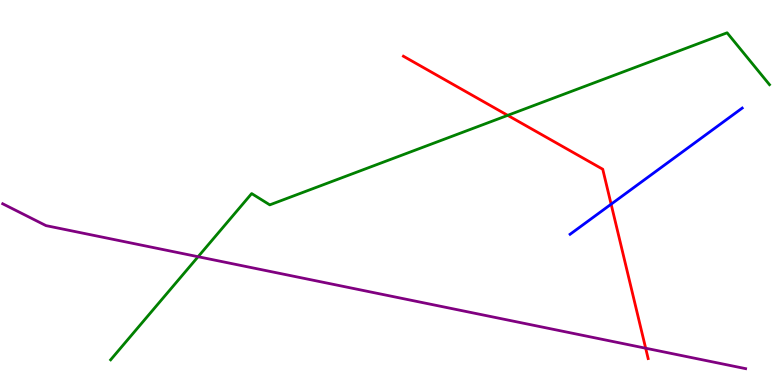[{'lines': ['blue', 'red'], 'intersections': [{'x': 7.89, 'y': 4.7}]}, {'lines': ['green', 'red'], 'intersections': [{'x': 6.55, 'y': 7.0}]}, {'lines': ['purple', 'red'], 'intersections': [{'x': 8.33, 'y': 0.956}]}, {'lines': ['blue', 'green'], 'intersections': []}, {'lines': ['blue', 'purple'], 'intersections': []}, {'lines': ['green', 'purple'], 'intersections': [{'x': 2.56, 'y': 3.33}]}]